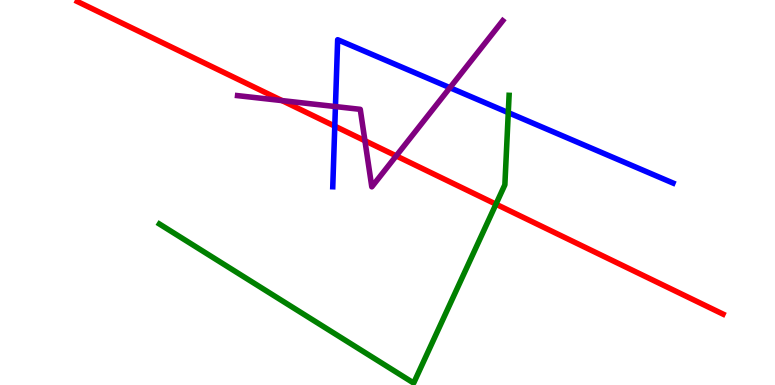[{'lines': ['blue', 'red'], 'intersections': [{'x': 4.32, 'y': 6.72}]}, {'lines': ['green', 'red'], 'intersections': [{'x': 6.4, 'y': 4.7}]}, {'lines': ['purple', 'red'], 'intersections': [{'x': 3.64, 'y': 7.39}, {'x': 4.71, 'y': 6.34}, {'x': 5.11, 'y': 5.95}]}, {'lines': ['blue', 'green'], 'intersections': [{'x': 6.56, 'y': 7.07}]}, {'lines': ['blue', 'purple'], 'intersections': [{'x': 4.33, 'y': 7.23}, {'x': 5.81, 'y': 7.72}]}, {'lines': ['green', 'purple'], 'intersections': []}]